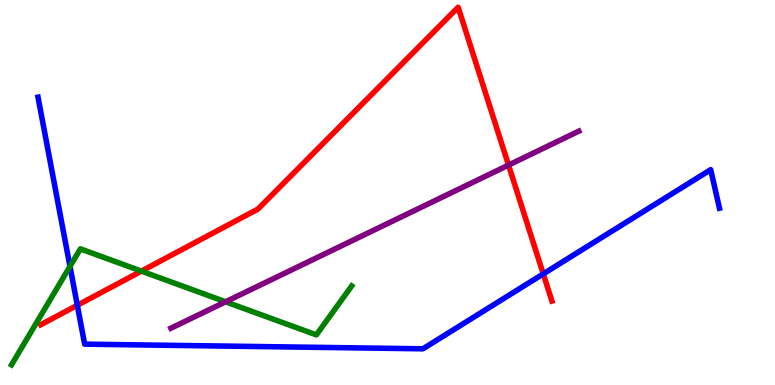[{'lines': ['blue', 'red'], 'intersections': [{'x': 0.998, 'y': 2.07}, {'x': 7.01, 'y': 2.89}]}, {'lines': ['green', 'red'], 'intersections': [{'x': 1.82, 'y': 2.96}]}, {'lines': ['purple', 'red'], 'intersections': [{'x': 6.56, 'y': 5.71}]}, {'lines': ['blue', 'green'], 'intersections': [{'x': 0.903, 'y': 3.08}]}, {'lines': ['blue', 'purple'], 'intersections': []}, {'lines': ['green', 'purple'], 'intersections': [{'x': 2.91, 'y': 2.16}]}]